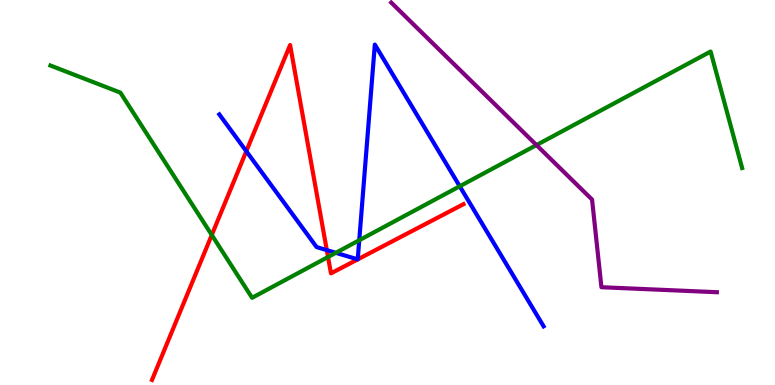[{'lines': ['blue', 'red'], 'intersections': [{'x': 3.18, 'y': 6.07}, {'x': 4.22, 'y': 3.5}]}, {'lines': ['green', 'red'], 'intersections': [{'x': 2.73, 'y': 3.9}, {'x': 4.23, 'y': 3.32}]}, {'lines': ['purple', 'red'], 'intersections': []}, {'lines': ['blue', 'green'], 'intersections': [{'x': 4.33, 'y': 3.43}, {'x': 4.64, 'y': 3.76}, {'x': 5.93, 'y': 5.16}]}, {'lines': ['blue', 'purple'], 'intersections': []}, {'lines': ['green', 'purple'], 'intersections': [{'x': 6.92, 'y': 6.23}]}]